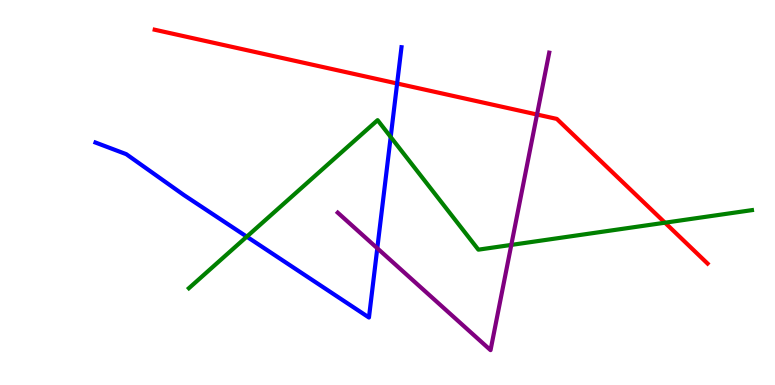[{'lines': ['blue', 'red'], 'intersections': [{'x': 5.12, 'y': 7.83}]}, {'lines': ['green', 'red'], 'intersections': [{'x': 8.58, 'y': 4.22}]}, {'lines': ['purple', 'red'], 'intersections': [{'x': 6.93, 'y': 7.03}]}, {'lines': ['blue', 'green'], 'intersections': [{'x': 3.18, 'y': 3.85}, {'x': 5.04, 'y': 6.44}]}, {'lines': ['blue', 'purple'], 'intersections': [{'x': 4.87, 'y': 3.55}]}, {'lines': ['green', 'purple'], 'intersections': [{'x': 6.6, 'y': 3.64}]}]